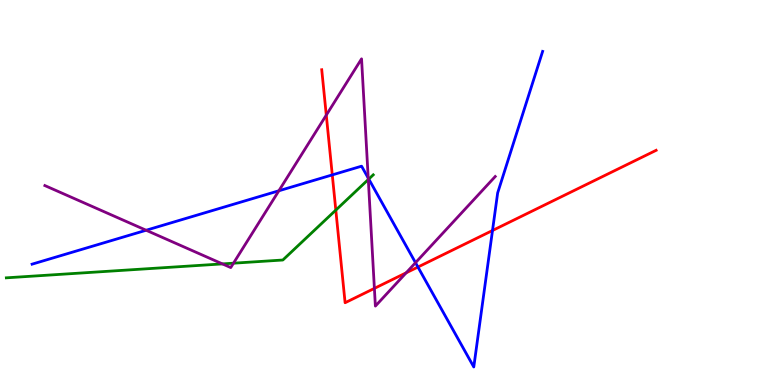[{'lines': ['blue', 'red'], 'intersections': [{'x': 4.29, 'y': 5.46}, {'x': 5.39, 'y': 3.06}, {'x': 6.35, 'y': 4.01}]}, {'lines': ['green', 'red'], 'intersections': [{'x': 4.33, 'y': 4.54}]}, {'lines': ['purple', 'red'], 'intersections': [{'x': 4.21, 'y': 7.01}, {'x': 4.83, 'y': 2.51}, {'x': 5.24, 'y': 2.91}]}, {'lines': ['blue', 'green'], 'intersections': [{'x': 4.76, 'y': 5.35}]}, {'lines': ['blue', 'purple'], 'intersections': [{'x': 1.89, 'y': 4.02}, {'x': 3.6, 'y': 5.04}, {'x': 4.75, 'y': 5.38}, {'x': 5.36, 'y': 3.18}]}, {'lines': ['green', 'purple'], 'intersections': [{'x': 2.87, 'y': 3.15}, {'x': 3.01, 'y': 3.16}, {'x': 4.75, 'y': 5.34}]}]